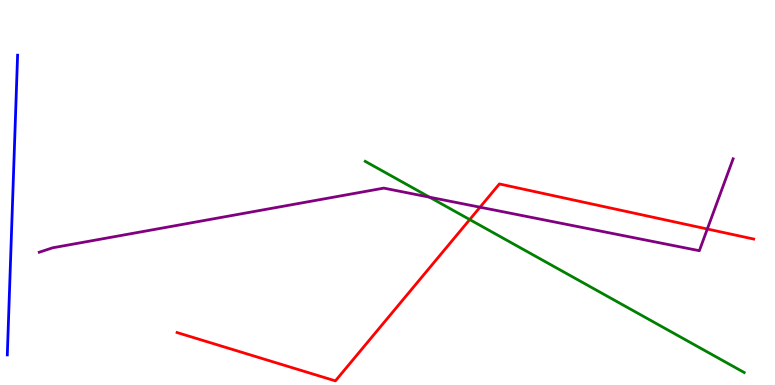[{'lines': ['blue', 'red'], 'intersections': []}, {'lines': ['green', 'red'], 'intersections': [{'x': 6.06, 'y': 4.3}]}, {'lines': ['purple', 'red'], 'intersections': [{'x': 6.19, 'y': 4.62}, {'x': 9.13, 'y': 4.05}]}, {'lines': ['blue', 'green'], 'intersections': []}, {'lines': ['blue', 'purple'], 'intersections': []}, {'lines': ['green', 'purple'], 'intersections': [{'x': 5.54, 'y': 4.88}]}]